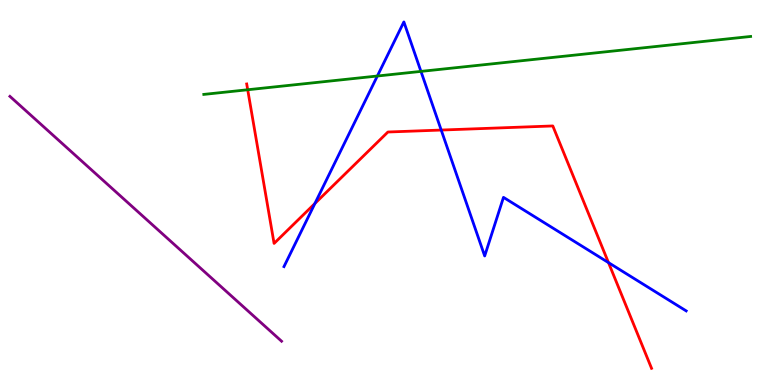[{'lines': ['blue', 'red'], 'intersections': [{'x': 4.06, 'y': 4.72}, {'x': 5.69, 'y': 6.62}, {'x': 7.85, 'y': 3.18}]}, {'lines': ['green', 'red'], 'intersections': [{'x': 3.2, 'y': 7.67}]}, {'lines': ['purple', 'red'], 'intersections': []}, {'lines': ['blue', 'green'], 'intersections': [{'x': 4.87, 'y': 8.03}, {'x': 5.43, 'y': 8.15}]}, {'lines': ['blue', 'purple'], 'intersections': []}, {'lines': ['green', 'purple'], 'intersections': []}]